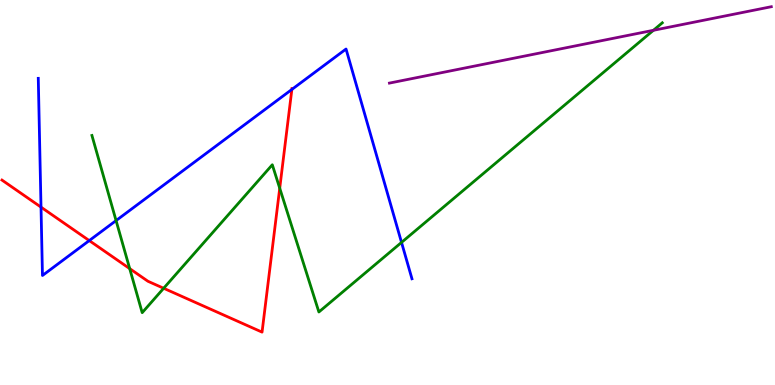[{'lines': ['blue', 'red'], 'intersections': [{'x': 0.529, 'y': 4.62}, {'x': 1.15, 'y': 3.75}, {'x': 3.77, 'y': 7.68}]}, {'lines': ['green', 'red'], 'intersections': [{'x': 1.67, 'y': 3.02}, {'x': 2.11, 'y': 2.51}, {'x': 3.61, 'y': 5.11}]}, {'lines': ['purple', 'red'], 'intersections': []}, {'lines': ['blue', 'green'], 'intersections': [{'x': 1.5, 'y': 4.27}, {'x': 5.18, 'y': 3.7}]}, {'lines': ['blue', 'purple'], 'intersections': []}, {'lines': ['green', 'purple'], 'intersections': [{'x': 8.43, 'y': 9.21}]}]